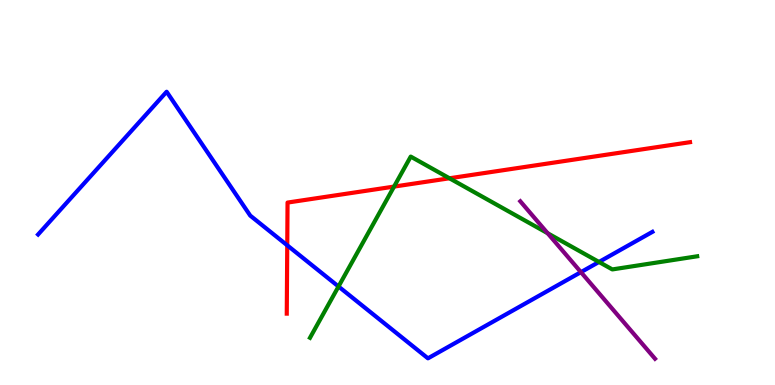[{'lines': ['blue', 'red'], 'intersections': [{'x': 3.71, 'y': 3.63}]}, {'lines': ['green', 'red'], 'intersections': [{'x': 5.08, 'y': 5.15}, {'x': 5.8, 'y': 5.37}]}, {'lines': ['purple', 'red'], 'intersections': []}, {'lines': ['blue', 'green'], 'intersections': [{'x': 4.37, 'y': 2.56}, {'x': 7.73, 'y': 3.2}]}, {'lines': ['blue', 'purple'], 'intersections': [{'x': 7.5, 'y': 2.93}]}, {'lines': ['green', 'purple'], 'intersections': [{'x': 7.07, 'y': 3.94}]}]